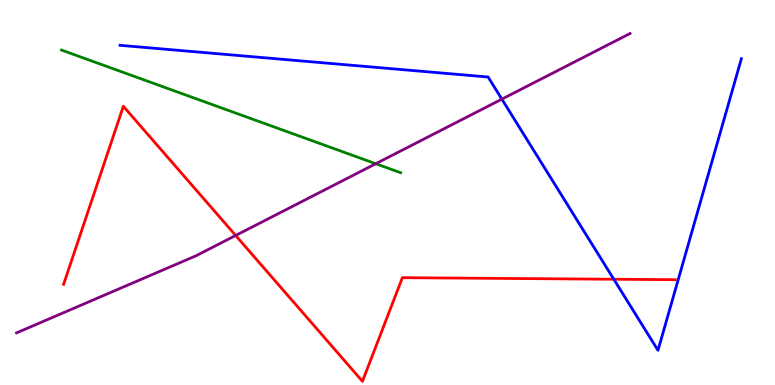[{'lines': ['blue', 'red'], 'intersections': [{'x': 7.92, 'y': 2.75}]}, {'lines': ['green', 'red'], 'intersections': []}, {'lines': ['purple', 'red'], 'intersections': [{'x': 3.04, 'y': 3.88}]}, {'lines': ['blue', 'green'], 'intersections': []}, {'lines': ['blue', 'purple'], 'intersections': [{'x': 6.48, 'y': 7.42}]}, {'lines': ['green', 'purple'], 'intersections': [{'x': 4.85, 'y': 5.75}]}]